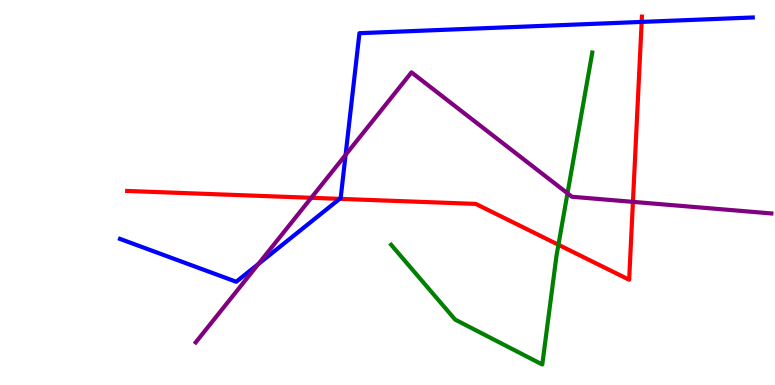[{'lines': ['blue', 'red'], 'intersections': [{'x': 4.38, 'y': 4.84}, {'x': 8.28, 'y': 9.43}]}, {'lines': ['green', 'red'], 'intersections': [{'x': 7.21, 'y': 3.64}]}, {'lines': ['purple', 'red'], 'intersections': [{'x': 4.02, 'y': 4.86}, {'x': 8.17, 'y': 4.76}]}, {'lines': ['blue', 'green'], 'intersections': []}, {'lines': ['blue', 'purple'], 'intersections': [{'x': 3.33, 'y': 3.14}, {'x': 4.46, 'y': 5.98}]}, {'lines': ['green', 'purple'], 'intersections': [{'x': 7.32, 'y': 4.98}]}]